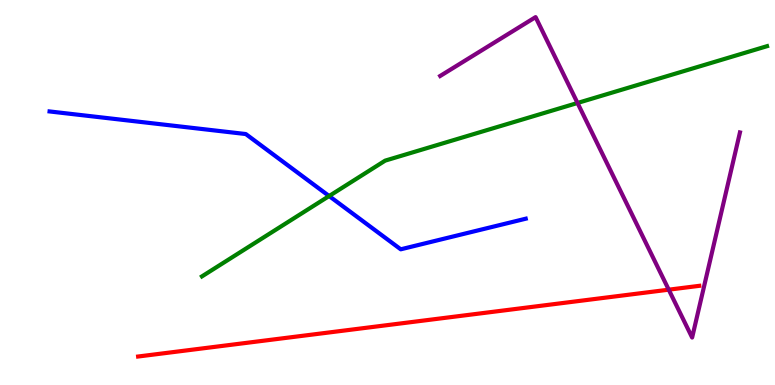[{'lines': ['blue', 'red'], 'intersections': []}, {'lines': ['green', 'red'], 'intersections': []}, {'lines': ['purple', 'red'], 'intersections': [{'x': 8.63, 'y': 2.48}]}, {'lines': ['blue', 'green'], 'intersections': [{'x': 4.25, 'y': 4.91}]}, {'lines': ['blue', 'purple'], 'intersections': []}, {'lines': ['green', 'purple'], 'intersections': [{'x': 7.45, 'y': 7.33}]}]